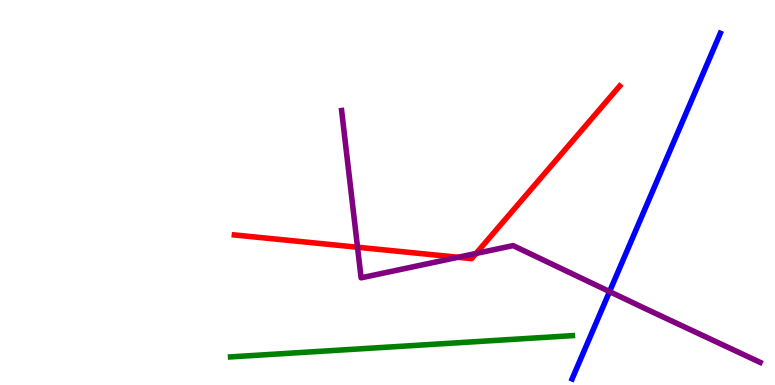[{'lines': ['blue', 'red'], 'intersections': []}, {'lines': ['green', 'red'], 'intersections': []}, {'lines': ['purple', 'red'], 'intersections': [{'x': 4.61, 'y': 3.58}, {'x': 5.91, 'y': 3.32}, {'x': 6.14, 'y': 3.42}]}, {'lines': ['blue', 'green'], 'intersections': []}, {'lines': ['blue', 'purple'], 'intersections': [{'x': 7.87, 'y': 2.43}]}, {'lines': ['green', 'purple'], 'intersections': []}]